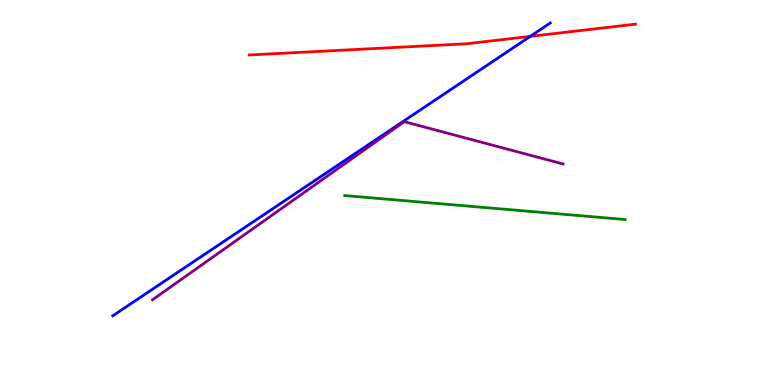[{'lines': ['blue', 'red'], 'intersections': [{'x': 6.84, 'y': 9.06}]}, {'lines': ['green', 'red'], 'intersections': []}, {'lines': ['purple', 'red'], 'intersections': []}, {'lines': ['blue', 'green'], 'intersections': []}, {'lines': ['blue', 'purple'], 'intersections': []}, {'lines': ['green', 'purple'], 'intersections': []}]